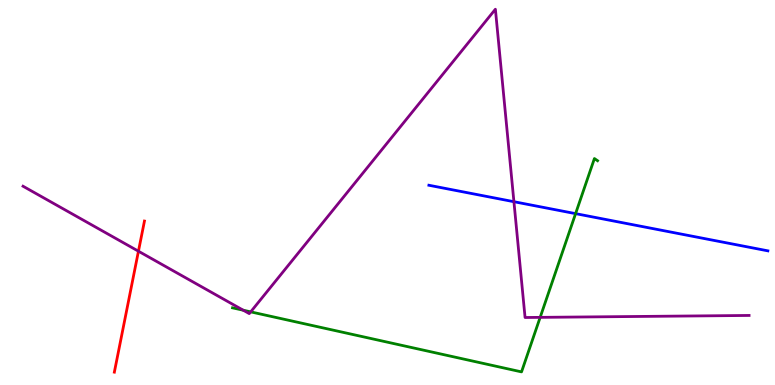[{'lines': ['blue', 'red'], 'intersections': []}, {'lines': ['green', 'red'], 'intersections': []}, {'lines': ['purple', 'red'], 'intersections': [{'x': 1.79, 'y': 3.48}]}, {'lines': ['blue', 'green'], 'intersections': [{'x': 7.43, 'y': 4.45}]}, {'lines': ['blue', 'purple'], 'intersections': [{'x': 6.63, 'y': 4.76}]}, {'lines': ['green', 'purple'], 'intersections': [{'x': 3.14, 'y': 1.94}, {'x': 3.23, 'y': 1.9}, {'x': 6.97, 'y': 1.76}]}]